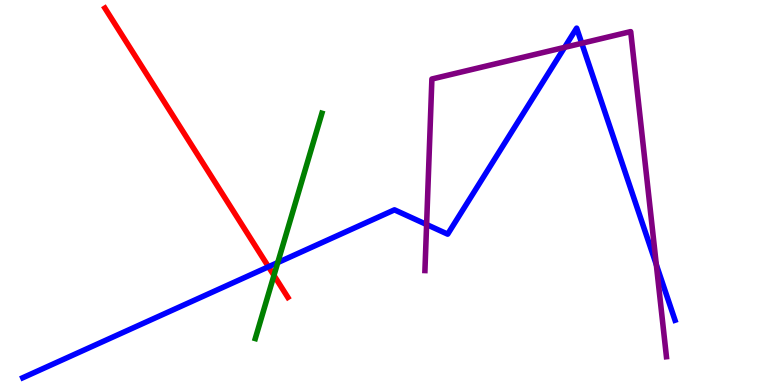[{'lines': ['blue', 'red'], 'intersections': [{'x': 3.46, 'y': 3.07}]}, {'lines': ['green', 'red'], 'intersections': [{'x': 3.54, 'y': 2.85}]}, {'lines': ['purple', 'red'], 'intersections': []}, {'lines': ['blue', 'green'], 'intersections': [{'x': 3.58, 'y': 3.18}]}, {'lines': ['blue', 'purple'], 'intersections': [{'x': 5.5, 'y': 4.17}, {'x': 7.29, 'y': 8.77}, {'x': 7.51, 'y': 8.88}, {'x': 8.47, 'y': 3.13}]}, {'lines': ['green', 'purple'], 'intersections': []}]